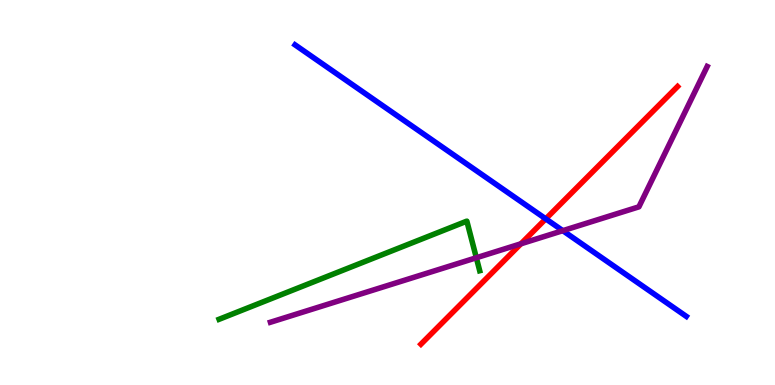[{'lines': ['blue', 'red'], 'intersections': [{'x': 7.04, 'y': 4.32}]}, {'lines': ['green', 'red'], 'intersections': []}, {'lines': ['purple', 'red'], 'intersections': [{'x': 6.72, 'y': 3.67}]}, {'lines': ['blue', 'green'], 'intersections': []}, {'lines': ['blue', 'purple'], 'intersections': [{'x': 7.26, 'y': 4.01}]}, {'lines': ['green', 'purple'], 'intersections': [{'x': 6.15, 'y': 3.31}]}]